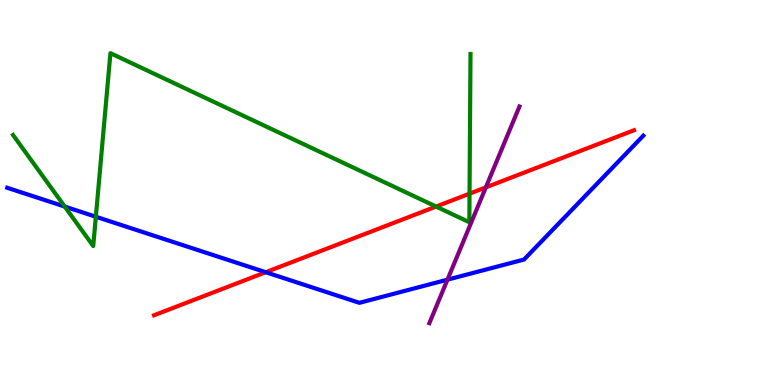[{'lines': ['blue', 'red'], 'intersections': [{'x': 3.43, 'y': 2.93}]}, {'lines': ['green', 'red'], 'intersections': [{'x': 5.63, 'y': 4.63}, {'x': 6.06, 'y': 4.97}]}, {'lines': ['purple', 'red'], 'intersections': [{'x': 6.27, 'y': 5.13}]}, {'lines': ['blue', 'green'], 'intersections': [{'x': 0.835, 'y': 4.63}, {'x': 1.24, 'y': 4.37}]}, {'lines': ['blue', 'purple'], 'intersections': [{'x': 5.77, 'y': 2.74}]}, {'lines': ['green', 'purple'], 'intersections': []}]